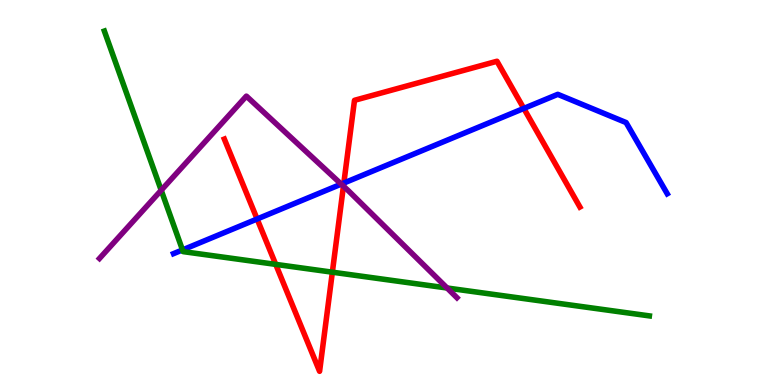[{'lines': ['blue', 'red'], 'intersections': [{'x': 3.32, 'y': 4.31}, {'x': 4.44, 'y': 5.25}, {'x': 6.76, 'y': 7.18}]}, {'lines': ['green', 'red'], 'intersections': [{'x': 3.56, 'y': 3.13}, {'x': 4.29, 'y': 2.93}]}, {'lines': ['purple', 'red'], 'intersections': [{'x': 4.43, 'y': 5.16}]}, {'lines': ['blue', 'green'], 'intersections': [{'x': 2.35, 'y': 3.51}]}, {'lines': ['blue', 'purple'], 'intersections': [{'x': 4.4, 'y': 5.22}]}, {'lines': ['green', 'purple'], 'intersections': [{'x': 2.08, 'y': 5.06}, {'x': 5.77, 'y': 2.52}]}]